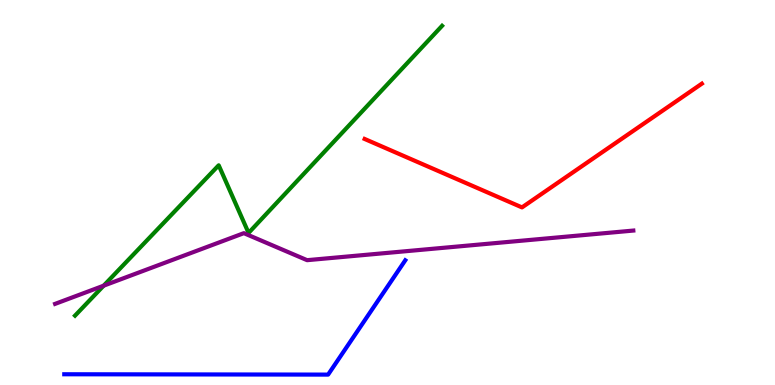[{'lines': ['blue', 'red'], 'intersections': []}, {'lines': ['green', 'red'], 'intersections': []}, {'lines': ['purple', 'red'], 'intersections': []}, {'lines': ['blue', 'green'], 'intersections': []}, {'lines': ['blue', 'purple'], 'intersections': []}, {'lines': ['green', 'purple'], 'intersections': [{'x': 1.34, 'y': 2.58}]}]